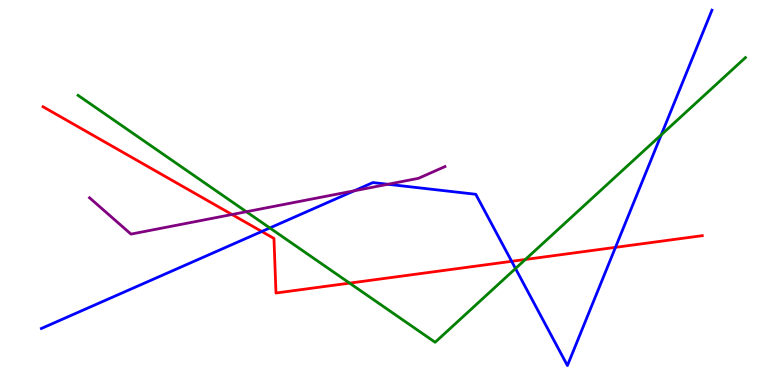[{'lines': ['blue', 'red'], 'intersections': [{'x': 3.38, 'y': 3.99}, {'x': 6.6, 'y': 3.21}, {'x': 7.94, 'y': 3.58}]}, {'lines': ['green', 'red'], 'intersections': [{'x': 4.51, 'y': 2.65}, {'x': 6.78, 'y': 3.26}]}, {'lines': ['purple', 'red'], 'intersections': [{'x': 2.99, 'y': 4.43}]}, {'lines': ['blue', 'green'], 'intersections': [{'x': 3.48, 'y': 4.08}, {'x': 6.65, 'y': 3.02}, {'x': 8.53, 'y': 6.5}]}, {'lines': ['blue', 'purple'], 'intersections': [{'x': 4.57, 'y': 5.04}, {'x': 5.0, 'y': 5.21}]}, {'lines': ['green', 'purple'], 'intersections': [{'x': 3.18, 'y': 4.5}]}]